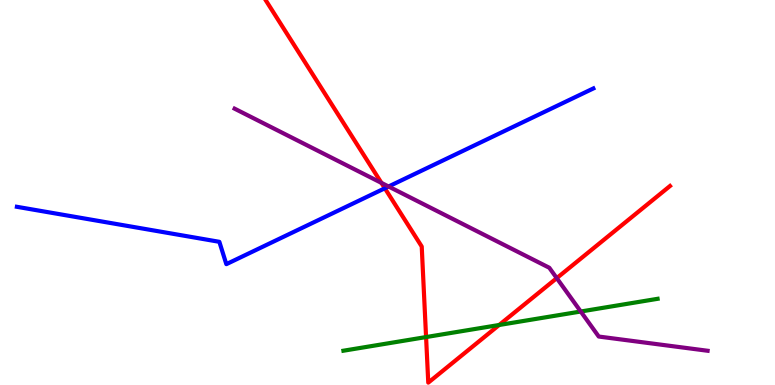[{'lines': ['blue', 'red'], 'intersections': [{'x': 4.97, 'y': 5.11}]}, {'lines': ['green', 'red'], 'intersections': [{'x': 5.5, 'y': 1.25}, {'x': 6.44, 'y': 1.56}]}, {'lines': ['purple', 'red'], 'intersections': [{'x': 4.92, 'y': 5.25}, {'x': 7.18, 'y': 2.78}]}, {'lines': ['blue', 'green'], 'intersections': []}, {'lines': ['blue', 'purple'], 'intersections': [{'x': 5.01, 'y': 5.16}]}, {'lines': ['green', 'purple'], 'intersections': [{'x': 7.49, 'y': 1.91}]}]